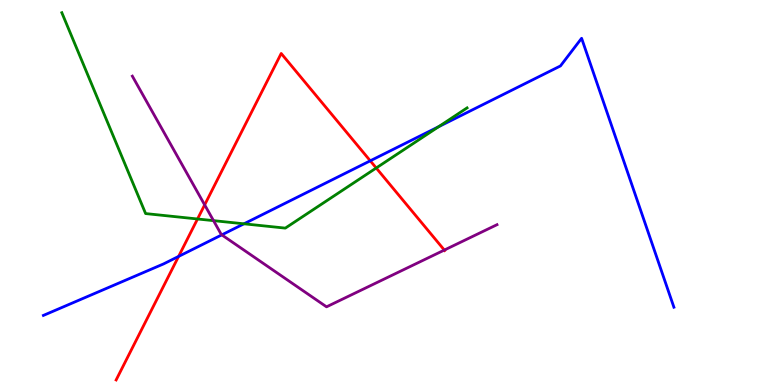[{'lines': ['blue', 'red'], 'intersections': [{'x': 2.3, 'y': 3.34}, {'x': 4.78, 'y': 5.82}]}, {'lines': ['green', 'red'], 'intersections': [{'x': 2.55, 'y': 4.31}, {'x': 4.85, 'y': 5.64}]}, {'lines': ['purple', 'red'], 'intersections': [{'x': 2.64, 'y': 4.68}, {'x': 5.73, 'y': 3.5}]}, {'lines': ['blue', 'green'], 'intersections': [{'x': 3.15, 'y': 4.19}, {'x': 5.66, 'y': 6.71}]}, {'lines': ['blue', 'purple'], 'intersections': [{'x': 2.86, 'y': 3.9}]}, {'lines': ['green', 'purple'], 'intersections': [{'x': 2.76, 'y': 4.27}]}]